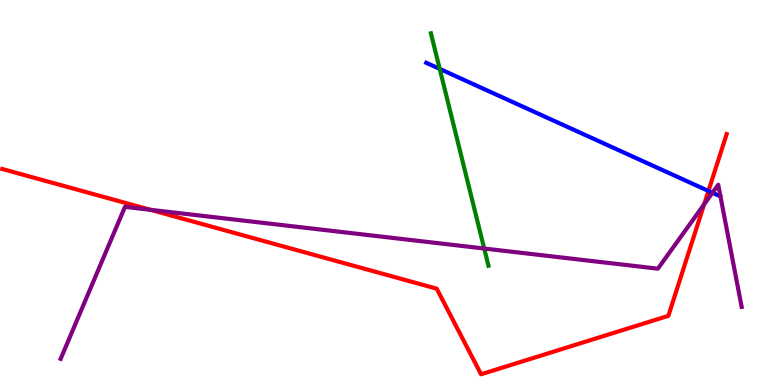[{'lines': ['blue', 'red'], 'intersections': [{'x': 9.14, 'y': 5.04}]}, {'lines': ['green', 'red'], 'intersections': []}, {'lines': ['purple', 'red'], 'intersections': [{'x': 1.94, 'y': 4.55}, {'x': 9.09, 'y': 4.69}]}, {'lines': ['blue', 'green'], 'intersections': [{'x': 5.67, 'y': 8.21}]}, {'lines': ['blue', 'purple'], 'intersections': [{'x': 9.19, 'y': 4.99}]}, {'lines': ['green', 'purple'], 'intersections': [{'x': 6.25, 'y': 3.54}]}]